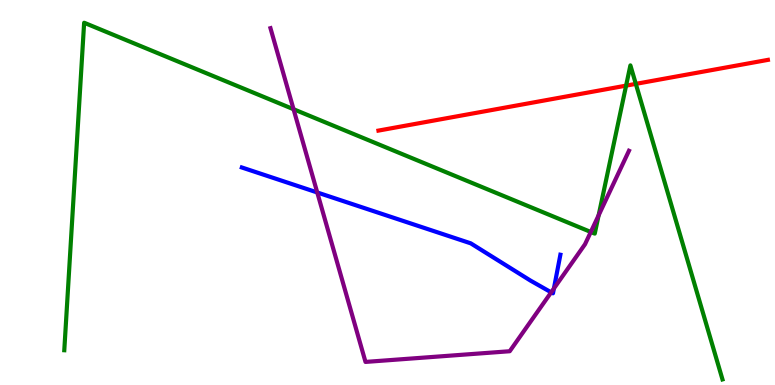[{'lines': ['blue', 'red'], 'intersections': []}, {'lines': ['green', 'red'], 'intersections': [{'x': 8.08, 'y': 7.78}, {'x': 8.2, 'y': 7.82}]}, {'lines': ['purple', 'red'], 'intersections': []}, {'lines': ['blue', 'green'], 'intersections': []}, {'lines': ['blue', 'purple'], 'intersections': [{'x': 4.09, 'y': 5.0}, {'x': 7.11, 'y': 2.41}, {'x': 7.15, 'y': 2.51}]}, {'lines': ['green', 'purple'], 'intersections': [{'x': 3.79, 'y': 7.16}, {'x': 7.62, 'y': 3.97}, {'x': 7.72, 'y': 4.41}]}]